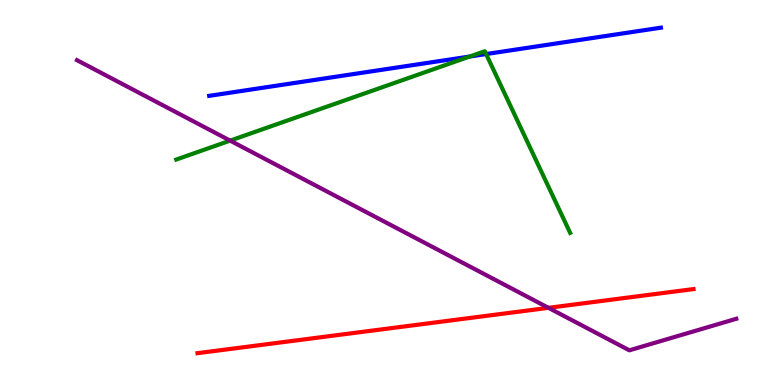[{'lines': ['blue', 'red'], 'intersections': []}, {'lines': ['green', 'red'], 'intersections': []}, {'lines': ['purple', 'red'], 'intersections': [{'x': 7.08, 'y': 2.0}]}, {'lines': ['blue', 'green'], 'intersections': [{'x': 6.06, 'y': 8.53}, {'x': 6.27, 'y': 8.6}]}, {'lines': ['blue', 'purple'], 'intersections': []}, {'lines': ['green', 'purple'], 'intersections': [{'x': 2.97, 'y': 6.35}]}]